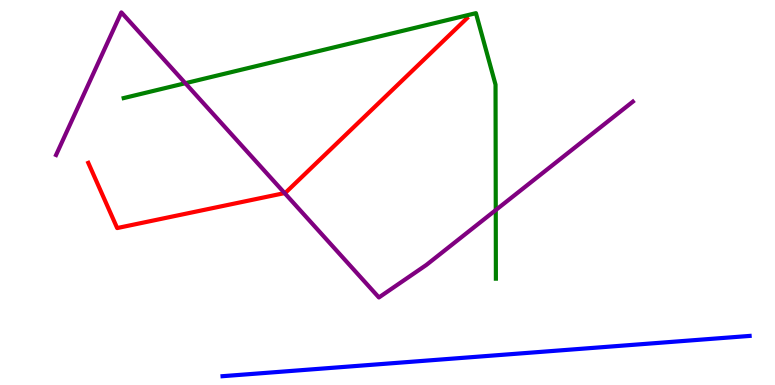[{'lines': ['blue', 'red'], 'intersections': []}, {'lines': ['green', 'red'], 'intersections': []}, {'lines': ['purple', 'red'], 'intersections': [{'x': 3.67, 'y': 4.98}]}, {'lines': ['blue', 'green'], 'intersections': []}, {'lines': ['blue', 'purple'], 'intersections': []}, {'lines': ['green', 'purple'], 'intersections': [{'x': 2.39, 'y': 7.84}, {'x': 6.4, 'y': 4.54}]}]